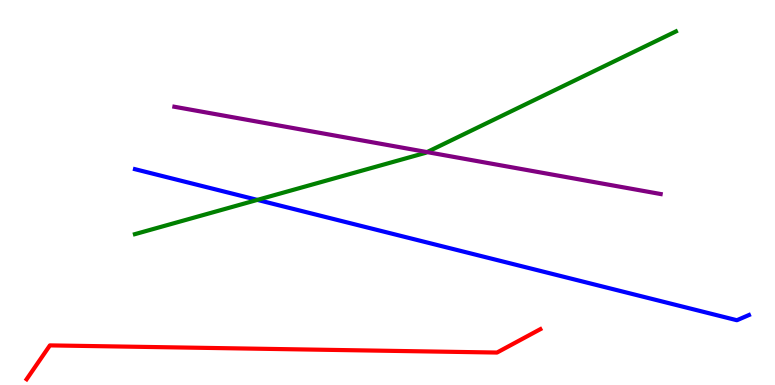[{'lines': ['blue', 'red'], 'intersections': []}, {'lines': ['green', 'red'], 'intersections': []}, {'lines': ['purple', 'red'], 'intersections': []}, {'lines': ['blue', 'green'], 'intersections': [{'x': 3.32, 'y': 4.81}]}, {'lines': ['blue', 'purple'], 'intersections': []}, {'lines': ['green', 'purple'], 'intersections': [{'x': 5.51, 'y': 6.05}]}]